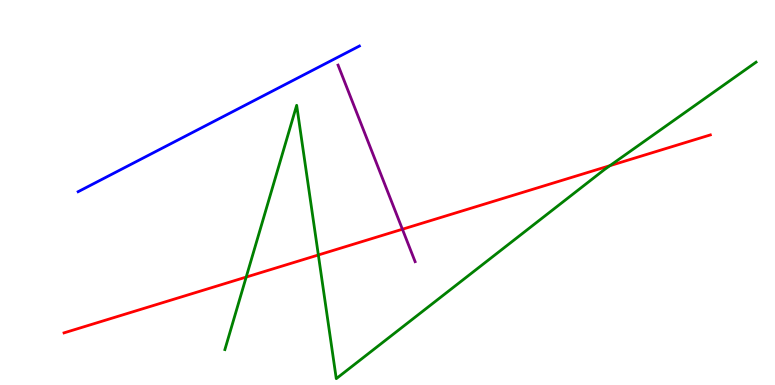[{'lines': ['blue', 'red'], 'intersections': []}, {'lines': ['green', 'red'], 'intersections': [{'x': 3.18, 'y': 2.8}, {'x': 4.11, 'y': 3.38}, {'x': 7.87, 'y': 5.7}]}, {'lines': ['purple', 'red'], 'intersections': [{'x': 5.19, 'y': 4.05}]}, {'lines': ['blue', 'green'], 'intersections': []}, {'lines': ['blue', 'purple'], 'intersections': []}, {'lines': ['green', 'purple'], 'intersections': []}]